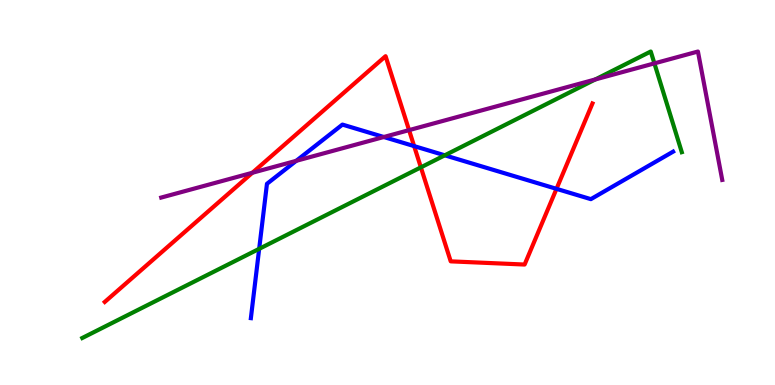[{'lines': ['blue', 'red'], 'intersections': [{'x': 5.34, 'y': 6.2}, {'x': 7.18, 'y': 5.1}]}, {'lines': ['green', 'red'], 'intersections': [{'x': 5.43, 'y': 5.65}]}, {'lines': ['purple', 'red'], 'intersections': [{'x': 3.26, 'y': 5.51}, {'x': 5.28, 'y': 6.62}]}, {'lines': ['blue', 'green'], 'intersections': [{'x': 3.34, 'y': 3.54}, {'x': 5.74, 'y': 5.97}]}, {'lines': ['blue', 'purple'], 'intersections': [{'x': 3.82, 'y': 5.82}, {'x': 4.95, 'y': 6.44}]}, {'lines': ['green', 'purple'], 'intersections': [{'x': 7.68, 'y': 7.94}, {'x': 8.44, 'y': 8.35}]}]